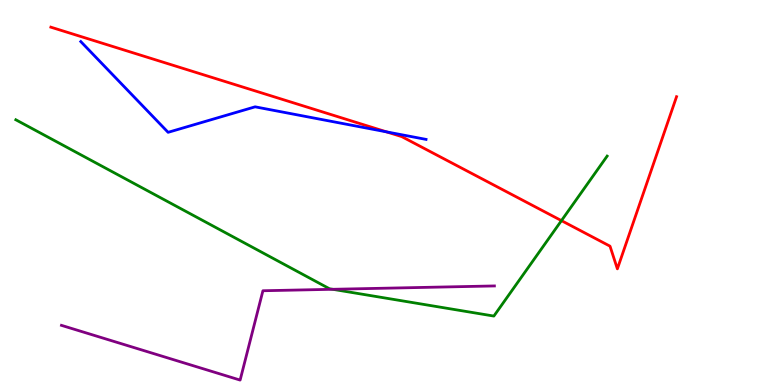[{'lines': ['blue', 'red'], 'intersections': [{'x': 4.99, 'y': 6.58}]}, {'lines': ['green', 'red'], 'intersections': [{'x': 7.24, 'y': 4.27}]}, {'lines': ['purple', 'red'], 'intersections': []}, {'lines': ['blue', 'green'], 'intersections': []}, {'lines': ['blue', 'purple'], 'intersections': []}, {'lines': ['green', 'purple'], 'intersections': [{'x': 4.29, 'y': 2.49}]}]